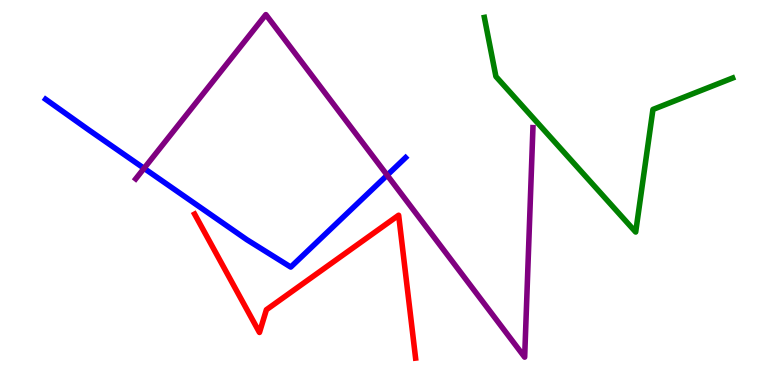[{'lines': ['blue', 'red'], 'intersections': []}, {'lines': ['green', 'red'], 'intersections': []}, {'lines': ['purple', 'red'], 'intersections': []}, {'lines': ['blue', 'green'], 'intersections': []}, {'lines': ['blue', 'purple'], 'intersections': [{'x': 1.86, 'y': 5.63}, {'x': 5.0, 'y': 5.45}]}, {'lines': ['green', 'purple'], 'intersections': []}]